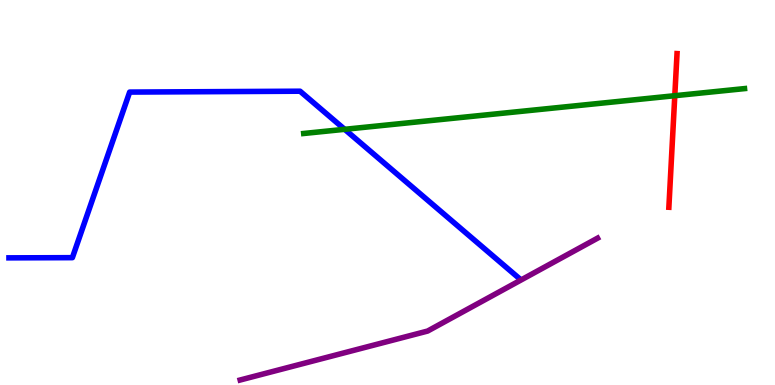[{'lines': ['blue', 'red'], 'intersections': []}, {'lines': ['green', 'red'], 'intersections': [{'x': 8.71, 'y': 7.51}]}, {'lines': ['purple', 'red'], 'intersections': []}, {'lines': ['blue', 'green'], 'intersections': [{'x': 4.45, 'y': 6.64}]}, {'lines': ['blue', 'purple'], 'intersections': []}, {'lines': ['green', 'purple'], 'intersections': []}]